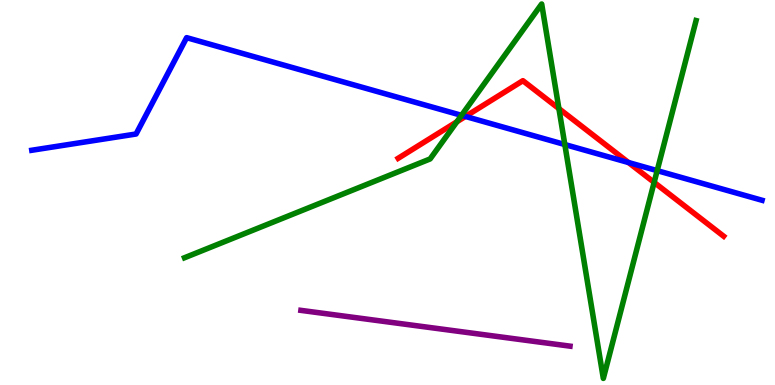[{'lines': ['blue', 'red'], 'intersections': [{'x': 6.01, 'y': 6.98}, {'x': 8.11, 'y': 5.78}]}, {'lines': ['green', 'red'], 'intersections': [{'x': 5.9, 'y': 6.84}, {'x': 7.21, 'y': 7.18}, {'x': 8.44, 'y': 5.26}]}, {'lines': ['purple', 'red'], 'intersections': []}, {'lines': ['blue', 'green'], 'intersections': [{'x': 5.96, 'y': 7.0}, {'x': 7.29, 'y': 6.25}, {'x': 8.48, 'y': 5.57}]}, {'lines': ['blue', 'purple'], 'intersections': []}, {'lines': ['green', 'purple'], 'intersections': []}]